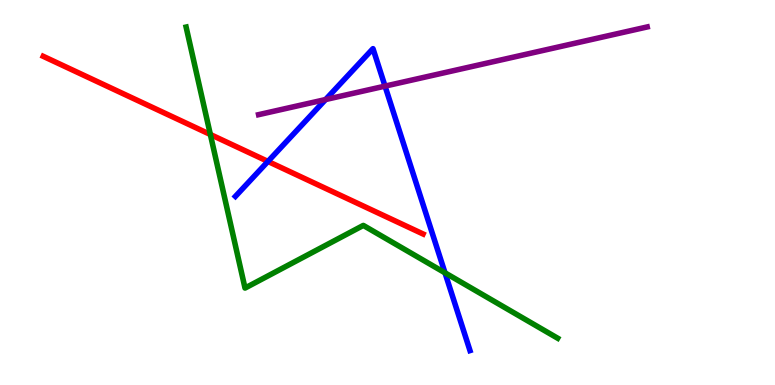[{'lines': ['blue', 'red'], 'intersections': [{'x': 3.46, 'y': 5.81}]}, {'lines': ['green', 'red'], 'intersections': [{'x': 2.71, 'y': 6.51}]}, {'lines': ['purple', 'red'], 'intersections': []}, {'lines': ['blue', 'green'], 'intersections': [{'x': 5.74, 'y': 2.91}]}, {'lines': ['blue', 'purple'], 'intersections': [{'x': 4.2, 'y': 7.41}, {'x': 4.97, 'y': 7.76}]}, {'lines': ['green', 'purple'], 'intersections': []}]